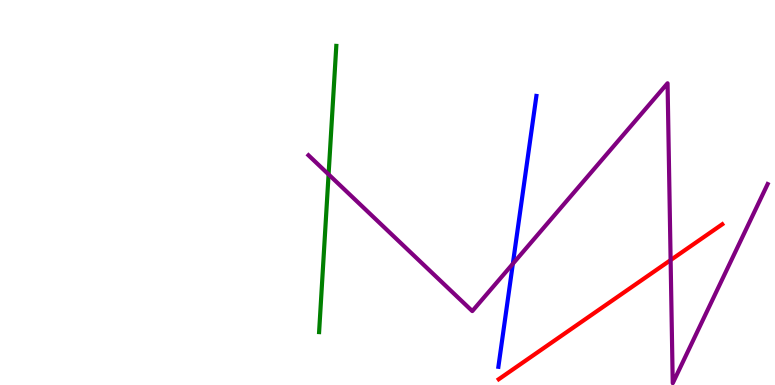[{'lines': ['blue', 'red'], 'intersections': []}, {'lines': ['green', 'red'], 'intersections': []}, {'lines': ['purple', 'red'], 'intersections': [{'x': 8.65, 'y': 3.24}]}, {'lines': ['blue', 'green'], 'intersections': []}, {'lines': ['blue', 'purple'], 'intersections': [{'x': 6.62, 'y': 3.15}]}, {'lines': ['green', 'purple'], 'intersections': [{'x': 4.24, 'y': 5.47}]}]